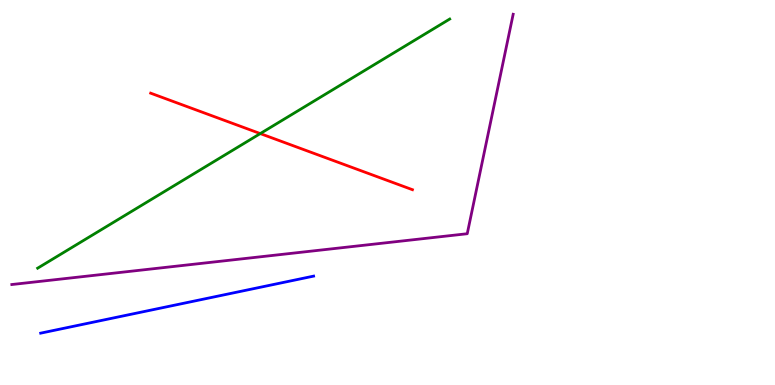[{'lines': ['blue', 'red'], 'intersections': []}, {'lines': ['green', 'red'], 'intersections': [{'x': 3.36, 'y': 6.53}]}, {'lines': ['purple', 'red'], 'intersections': []}, {'lines': ['blue', 'green'], 'intersections': []}, {'lines': ['blue', 'purple'], 'intersections': []}, {'lines': ['green', 'purple'], 'intersections': []}]